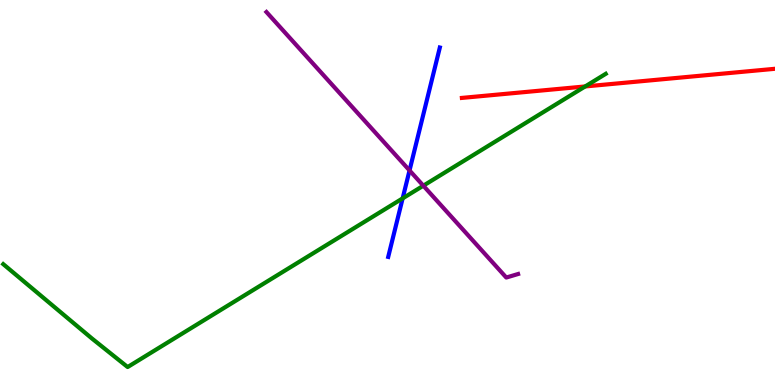[{'lines': ['blue', 'red'], 'intersections': []}, {'lines': ['green', 'red'], 'intersections': [{'x': 7.55, 'y': 7.75}]}, {'lines': ['purple', 'red'], 'intersections': []}, {'lines': ['blue', 'green'], 'intersections': [{'x': 5.2, 'y': 4.85}]}, {'lines': ['blue', 'purple'], 'intersections': [{'x': 5.28, 'y': 5.57}]}, {'lines': ['green', 'purple'], 'intersections': [{'x': 5.46, 'y': 5.18}]}]